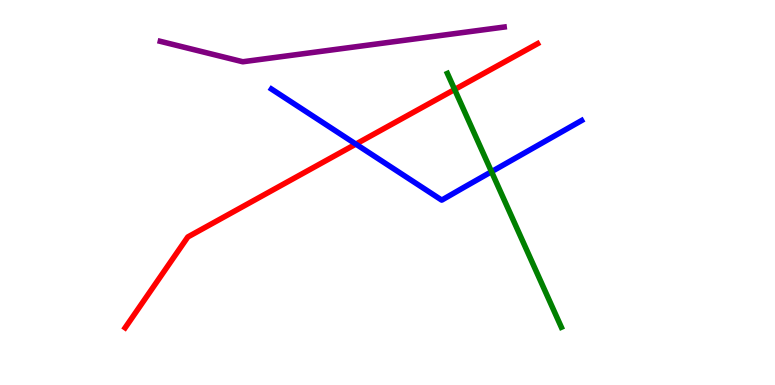[{'lines': ['blue', 'red'], 'intersections': [{'x': 4.59, 'y': 6.26}]}, {'lines': ['green', 'red'], 'intersections': [{'x': 5.87, 'y': 7.67}]}, {'lines': ['purple', 'red'], 'intersections': []}, {'lines': ['blue', 'green'], 'intersections': [{'x': 6.34, 'y': 5.54}]}, {'lines': ['blue', 'purple'], 'intersections': []}, {'lines': ['green', 'purple'], 'intersections': []}]